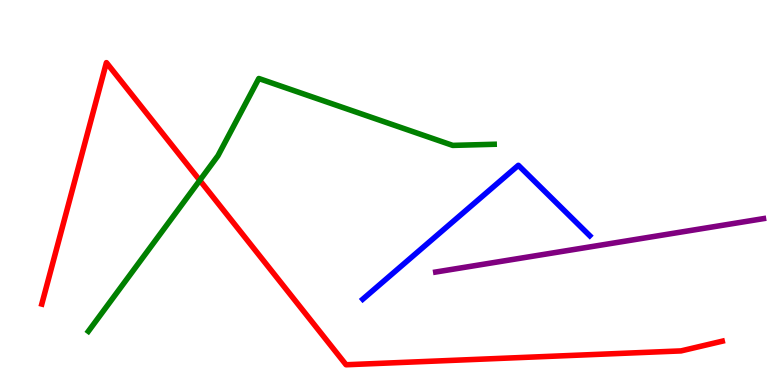[{'lines': ['blue', 'red'], 'intersections': []}, {'lines': ['green', 'red'], 'intersections': [{'x': 2.58, 'y': 5.32}]}, {'lines': ['purple', 'red'], 'intersections': []}, {'lines': ['blue', 'green'], 'intersections': []}, {'lines': ['blue', 'purple'], 'intersections': []}, {'lines': ['green', 'purple'], 'intersections': []}]